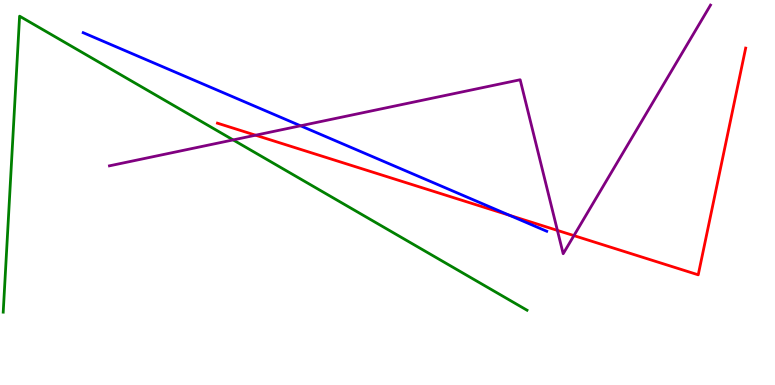[{'lines': ['blue', 'red'], 'intersections': [{'x': 6.57, 'y': 4.41}]}, {'lines': ['green', 'red'], 'intersections': []}, {'lines': ['purple', 'red'], 'intersections': [{'x': 3.3, 'y': 6.49}, {'x': 7.19, 'y': 4.02}, {'x': 7.41, 'y': 3.88}]}, {'lines': ['blue', 'green'], 'intersections': []}, {'lines': ['blue', 'purple'], 'intersections': [{'x': 3.88, 'y': 6.73}]}, {'lines': ['green', 'purple'], 'intersections': [{'x': 3.01, 'y': 6.37}]}]